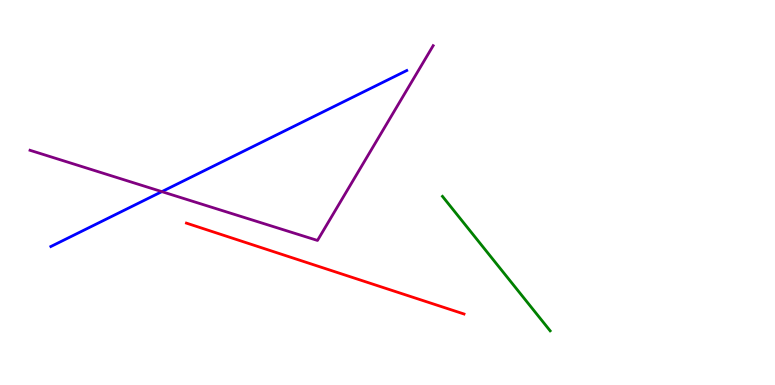[{'lines': ['blue', 'red'], 'intersections': []}, {'lines': ['green', 'red'], 'intersections': []}, {'lines': ['purple', 'red'], 'intersections': []}, {'lines': ['blue', 'green'], 'intersections': []}, {'lines': ['blue', 'purple'], 'intersections': [{'x': 2.09, 'y': 5.02}]}, {'lines': ['green', 'purple'], 'intersections': []}]